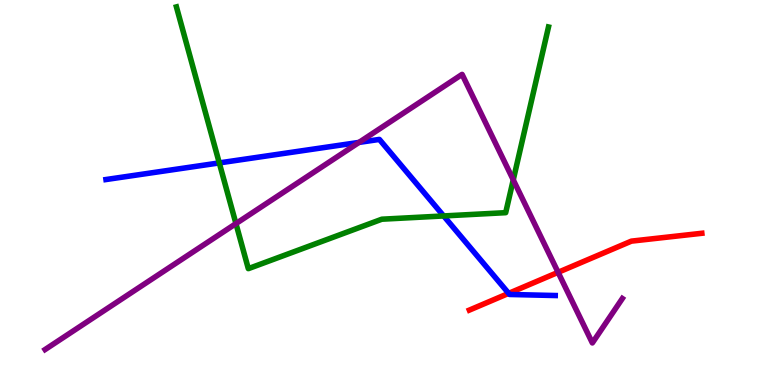[{'lines': ['blue', 'red'], 'intersections': [{'x': 6.56, 'y': 2.38}]}, {'lines': ['green', 'red'], 'intersections': []}, {'lines': ['purple', 'red'], 'intersections': [{'x': 7.2, 'y': 2.93}]}, {'lines': ['blue', 'green'], 'intersections': [{'x': 2.83, 'y': 5.77}, {'x': 5.72, 'y': 4.39}]}, {'lines': ['blue', 'purple'], 'intersections': [{'x': 4.63, 'y': 6.3}]}, {'lines': ['green', 'purple'], 'intersections': [{'x': 3.04, 'y': 4.19}, {'x': 6.62, 'y': 5.33}]}]